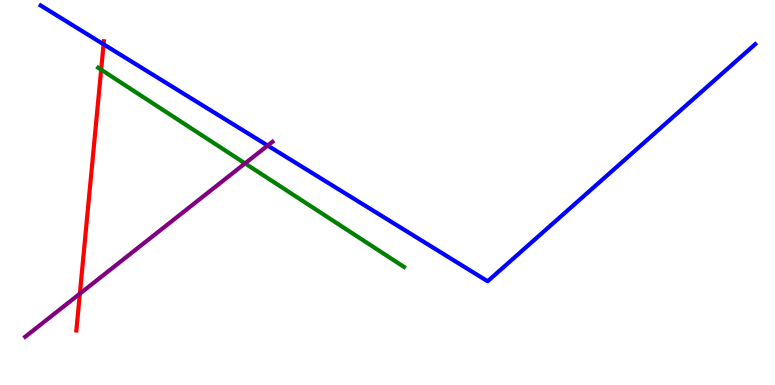[{'lines': ['blue', 'red'], 'intersections': [{'x': 1.34, 'y': 8.85}]}, {'lines': ['green', 'red'], 'intersections': [{'x': 1.31, 'y': 8.19}]}, {'lines': ['purple', 'red'], 'intersections': [{'x': 1.03, 'y': 2.37}]}, {'lines': ['blue', 'green'], 'intersections': []}, {'lines': ['blue', 'purple'], 'intersections': [{'x': 3.45, 'y': 6.22}]}, {'lines': ['green', 'purple'], 'intersections': [{'x': 3.16, 'y': 5.76}]}]